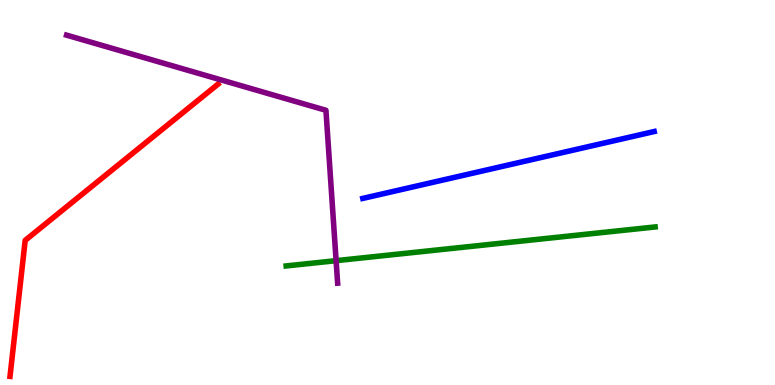[{'lines': ['blue', 'red'], 'intersections': []}, {'lines': ['green', 'red'], 'intersections': []}, {'lines': ['purple', 'red'], 'intersections': []}, {'lines': ['blue', 'green'], 'intersections': []}, {'lines': ['blue', 'purple'], 'intersections': []}, {'lines': ['green', 'purple'], 'intersections': [{'x': 4.34, 'y': 3.23}]}]